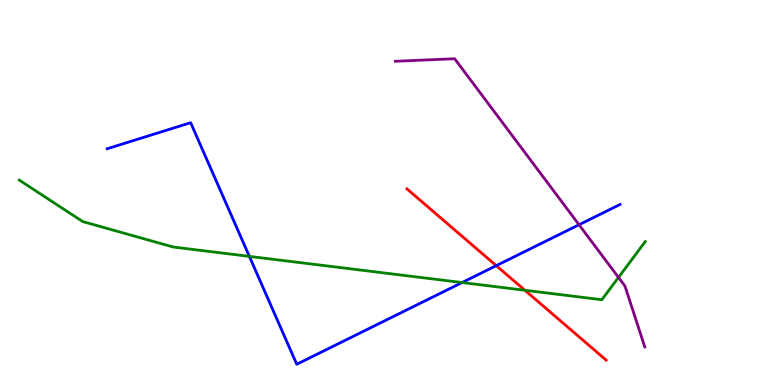[{'lines': ['blue', 'red'], 'intersections': [{'x': 6.4, 'y': 3.1}]}, {'lines': ['green', 'red'], 'intersections': [{'x': 6.77, 'y': 2.46}]}, {'lines': ['purple', 'red'], 'intersections': []}, {'lines': ['blue', 'green'], 'intersections': [{'x': 3.22, 'y': 3.34}, {'x': 5.96, 'y': 2.66}]}, {'lines': ['blue', 'purple'], 'intersections': [{'x': 7.47, 'y': 4.16}]}, {'lines': ['green', 'purple'], 'intersections': [{'x': 7.98, 'y': 2.79}]}]